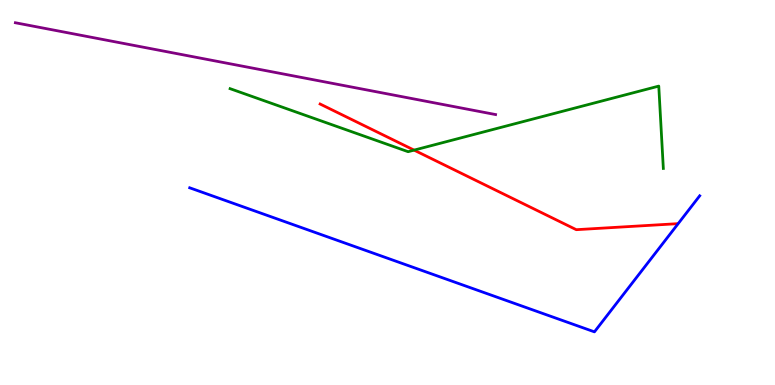[{'lines': ['blue', 'red'], 'intersections': []}, {'lines': ['green', 'red'], 'intersections': [{'x': 5.34, 'y': 6.1}]}, {'lines': ['purple', 'red'], 'intersections': []}, {'lines': ['blue', 'green'], 'intersections': []}, {'lines': ['blue', 'purple'], 'intersections': []}, {'lines': ['green', 'purple'], 'intersections': []}]